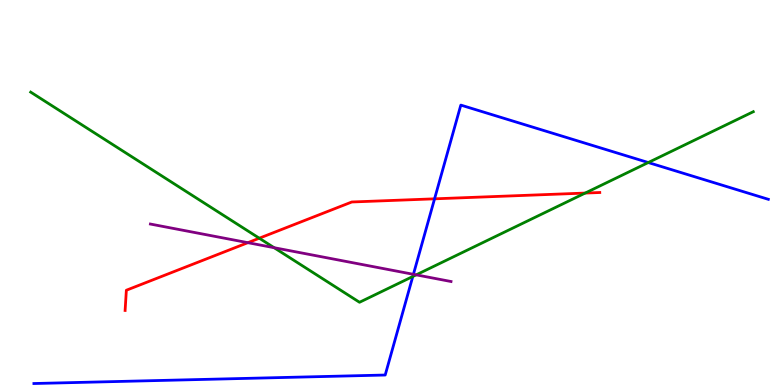[{'lines': ['blue', 'red'], 'intersections': [{'x': 5.61, 'y': 4.84}]}, {'lines': ['green', 'red'], 'intersections': [{'x': 3.35, 'y': 3.81}, {'x': 7.55, 'y': 4.99}]}, {'lines': ['purple', 'red'], 'intersections': [{'x': 3.2, 'y': 3.7}]}, {'lines': ['blue', 'green'], 'intersections': [{'x': 5.33, 'y': 2.82}, {'x': 8.36, 'y': 5.78}]}, {'lines': ['blue', 'purple'], 'intersections': [{'x': 5.33, 'y': 2.87}]}, {'lines': ['green', 'purple'], 'intersections': [{'x': 3.54, 'y': 3.57}, {'x': 5.37, 'y': 2.86}]}]